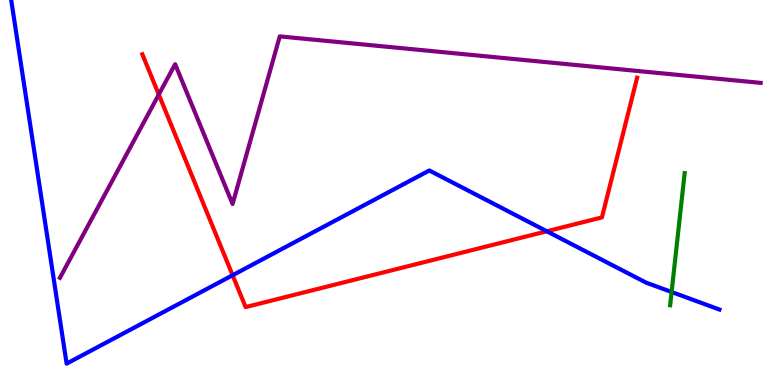[{'lines': ['blue', 'red'], 'intersections': [{'x': 3.0, 'y': 2.85}, {'x': 7.06, 'y': 3.99}]}, {'lines': ['green', 'red'], 'intersections': []}, {'lines': ['purple', 'red'], 'intersections': [{'x': 2.05, 'y': 7.54}]}, {'lines': ['blue', 'green'], 'intersections': [{'x': 8.67, 'y': 2.42}]}, {'lines': ['blue', 'purple'], 'intersections': []}, {'lines': ['green', 'purple'], 'intersections': []}]